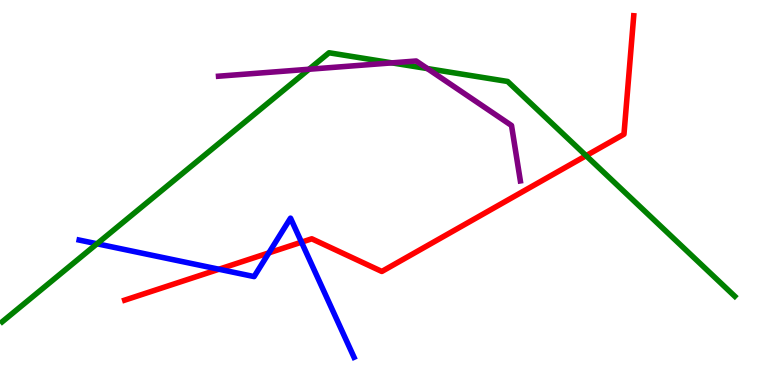[{'lines': ['blue', 'red'], 'intersections': [{'x': 2.83, 'y': 3.01}, {'x': 3.47, 'y': 3.43}, {'x': 3.89, 'y': 3.71}]}, {'lines': ['green', 'red'], 'intersections': [{'x': 7.56, 'y': 5.96}]}, {'lines': ['purple', 'red'], 'intersections': []}, {'lines': ['blue', 'green'], 'intersections': [{'x': 1.25, 'y': 3.67}]}, {'lines': ['blue', 'purple'], 'intersections': []}, {'lines': ['green', 'purple'], 'intersections': [{'x': 3.99, 'y': 8.2}, {'x': 5.06, 'y': 8.37}, {'x': 5.51, 'y': 8.22}]}]